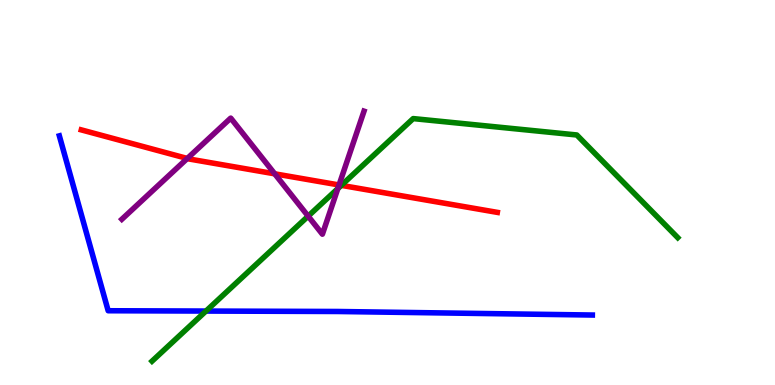[{'lines': ['blue', 'red'], 'intersections': []}, {'lines': ['green', 'red'], 'intersections': [{'x': 4.4, 'y': 5.19}]}, {'lines': ['purple', 'red'], 'intersections': [{'x': 2.42, 'y': 5.88}, {'x': 3.54, 'y': 5.49}, {'x': 4.37, 'y': 5.2}]}, {'lines': ['blue', 'green'], 'intersections': [{'x': 2.66, 'y': 1.92}]}, {'lines': ['blue', 'purple'], 'intersections': []}, {'lines': ['green', 'purple'], 'intersections': [{'x': 3.98, 'y': 4.39}, {'x': 4.36, 'y': 5.1}]}]